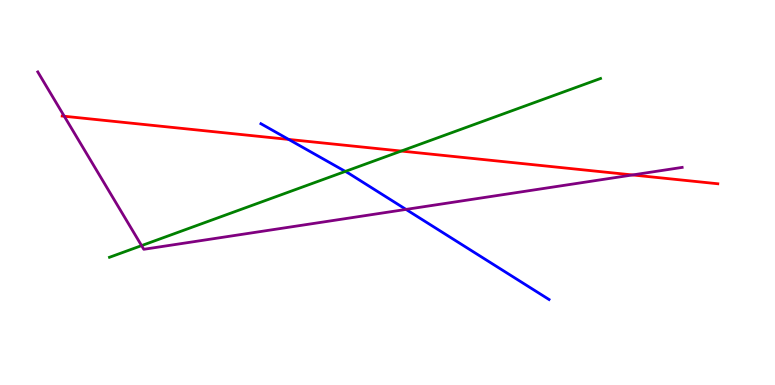[{'lines': ['blue', 'red'], 'intersections': [{'x': 3.73, 'y': 6.38}]}, {'lines': ['green', 'red'], 'intersections': [{'x': 5.18, 'y': 6.08}]}, {'lines': ['purple', 'red'], 'intersections': [{'x': 0.829, 'y': 6.98}, {'x': 8.16, 'y': 5.46}]}, {'lines': ['blue', 'green'], 'intersections': [{'x': 4.46, 'y': 5.55}]}, {'lines': ['blue', 'purple'], 'intersections': [{'x': 5.24, 'y': 4.56}]}, {'lines': ['green', 'purple'], 'intersections': [{'x': 1.83, 'y': 3.62}]}]